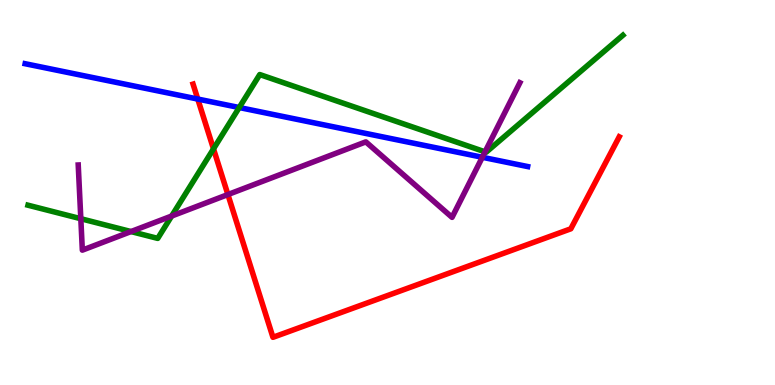[{'lines': ['blue', 'red'], 'intersections': [{'x': 2.55, 'y': 7.43}]}, {'lines': ['green', 'red'], 'intersections': [{'x': 2.75, 'y': 6.13}]}, {'lines': ['purple', 'red'], 'intersections': [{'x': 2.94, 'y': 4.95}]}, {'lines': ['blue', 'green'], 'intersections': [{'x': 3.09, 'y': 7.21}]}, {'lines': ['blue', 'purple'], 'intersections': [{'x': 6.22, 'y': 5.91}]}, {'lines': ['green', 'purple'], 'intersections': [{'x': 1.04, 'y': 4.32}, {'x': 1.69, 'y': 3.99}, {'x': 2.21, 'y': 4.39}, {'x': 6.26, 'y': 6.06}]}]